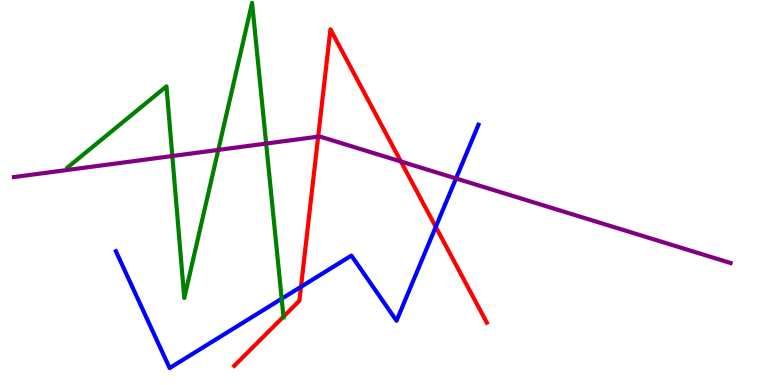[{'lines': ['blue', 'red'], 'intersections': [{'x': 3.88, 'y': 2.55}, {'x': 5.62, 'y': 4.11}]}, {'lines': ['green', 'red'], 'intersections': [{'x': 3.66, 'y': 1.78}]}, {'lines': ['purple', 'red'], 'intersections': [{'x': 4.11, 'y': 6.45}, {'x': 5.17, 'y': 5.81}]}, {'lines': ['blue', 'green'], 'intersections': [{'x': 3.63, 'y': 2.24}]}, {'lines': ['blue', 'purple'], 'intersections': [{'x': 5.88, 'y': 5.36}]}, {'lines': ['green', 'purple'], 'intersections': [{'x': 2.22, 'y': 5.95}, {'x': 2.82, 'y': 6.11}, {'x': 3.43, 'y': 6.27}]}]